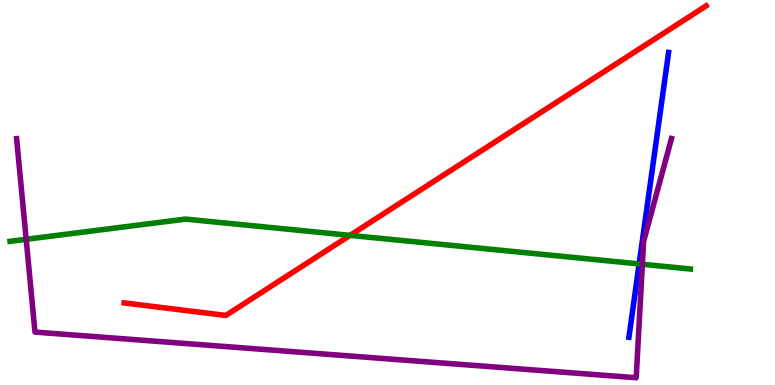[{'lines': ['blue', 'red'], 'intersections': []}, {'lines': ['green', 'red'], 'intersections': [{'x': 4.52, 'y': 3.89}]}, {'lines': ['purple', 'red'], 'intersections': []}, {'lines': ['blue', 'green'], 'intersections': [{'x': 8.25, 'y': 3.14}]}, {'lines': ['blue', 'purple'], 'intersections': []}, {'lines': ['green', 'purple'], 'intersections': [{'x': 0.338, 'y': 3.78}, {'x': 8.29, 'y': 3.14}]}]